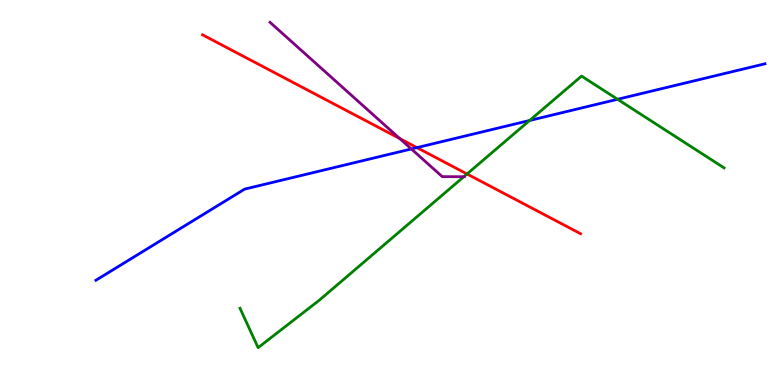[{'lines': ['blue', 'red'], 'intersections': [{'x': 5.38, 'y': 6.17}]}, {'lines': ['green', 'red'], 'intersections': [{'x': 6.03, 'y': 5.48}]}, {'lines': ['purple', 'red'], 'intersections': [{'x': 5.16, 'y': 6.4}]}, {'lines': ['blue', 'green'], 'intersections': [{'x': 6.83, 'y': 6.87}, {'x': 7.97, 'y': 7.42}]}, {'lines': ['blue', 'purple'], 'intersections': [{'x': 5.31, 'y': 6.13}]}, {'lines': ['green', 'purple'], 'intersections': [{'x': 5.98, 'y': 5.41}]}]